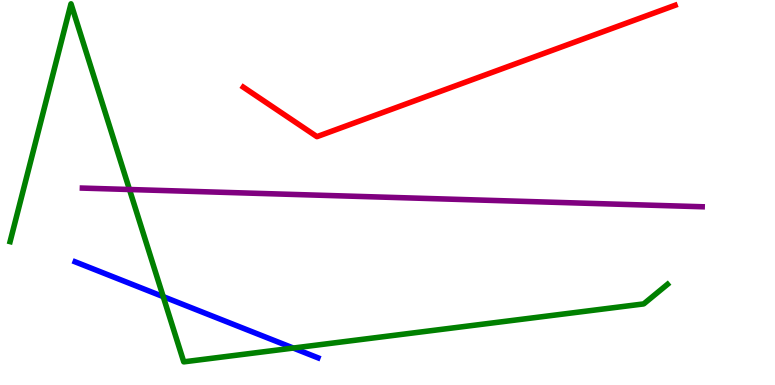[{'lines': ['blue', 'red'], 'intersections': []}, {'lines': ['green', 'red'], 'intersections': []}, {'lines': ['purple', 'red'], 'intersections': []}, {'lines': ['blue', 'green'], 'intersections': [{'x': 2.11, 'y': 2.3}, {'x': 3.78, 'y': 0.96}]}, {'lines': ['blue', 'purple'], 'intersections': []}, {'lines': ['green', 'purple'], 'intersections': [{'x': 1.67, 'y': 5.08}]}]